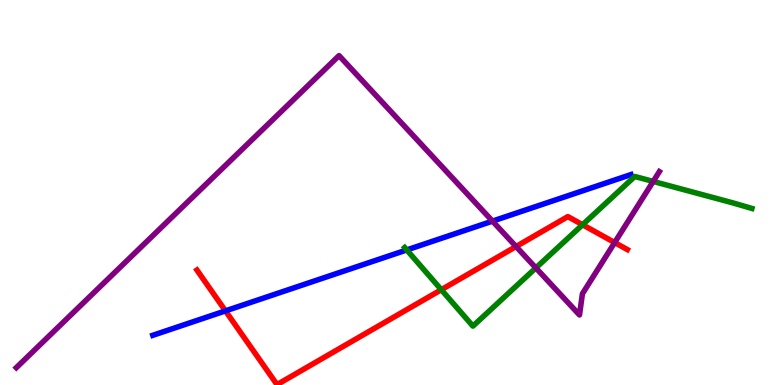[{'lines': ['blue', 'red'], 'intersections': [{'x': 2.91, 'y': 1.93}]}, {'lines': ['green', 'red'], 'intersections': [{'x': 5.69, 'y': 2.47}, {'x': 7.52, 'y': 4.16}]}, {'lines': ['purple', 'red'], 'intersections': [{'x': 6.66, 'y': 3.6}, {'x': 7.93, 'y': 3.7}]}, {'lines': ['blue', 'green'], 'intersections': [{'x': 5.25, 'y': 3.51}]}, {'lines': ['blue', 'purple'], 'intersections': [{'x': 6.35, 'y': 4.26}]}, {'lines': ['green', 'purple'], 'intersections': [{'x': 6.91, 'y': 3.04}, {'x': 8.43, 'y': 5.29}]}]